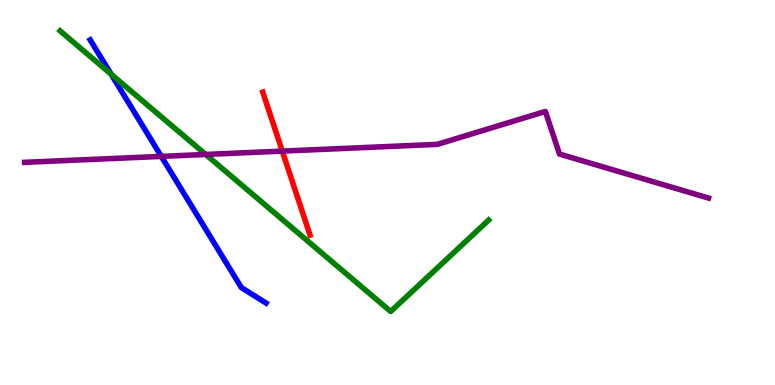[{'lines': ['blue', 'red'], 'intersections': []}, {'lines': ['green', 'red'], 'intersections': []}, {'lines': ['purple', 'red'], 'intersections': [{'x': 3.64, 'y': 6.07}]}, {'lines': ['blue', 'green'], 'intersections': [{'x': 1.43, 'y': 8.07}]}, {'lines': ['blue', 'purple'], 'intersections': [{'x': 2.08, 'y': 5.94}]}, {'lines': ['green', 'purple'], 'intersections': [{'x': 2.65, 'y': 5.99}]}]